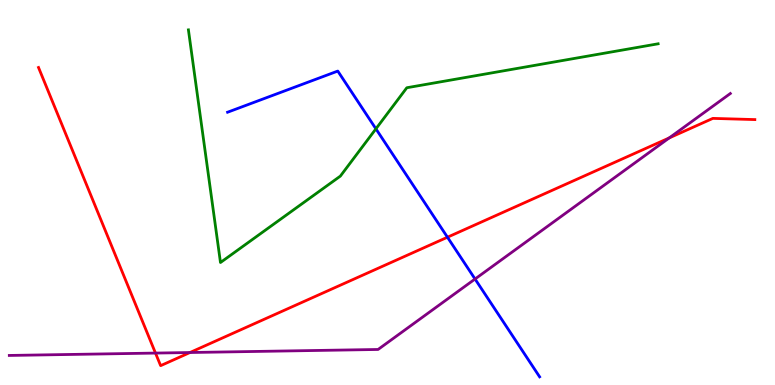[{'lines': ['blue', 'red'], 'intersections': [{'x': 5.77, 'y': 3.84}]}, {'lines': ['green', 'red'], 'intersections': []}, {'lines': ['purple', 'red'], 'intersections': [{'x': 2.01, 'y': 0.829}, {'x': 2.45, 'y': 0.844}, {'x': 8.64, 'y': 6.42}]}, {'lines': ['blue', 'green'], 'intersections': [{'x': 4.85, 'y': 6.65}]}, {'lines': ['blue', 'purple'], 'intersections': [{'x': 6.13, 'y': 2.75}]}, {'lines': ['green', 'purple'], 'intersections': []}]